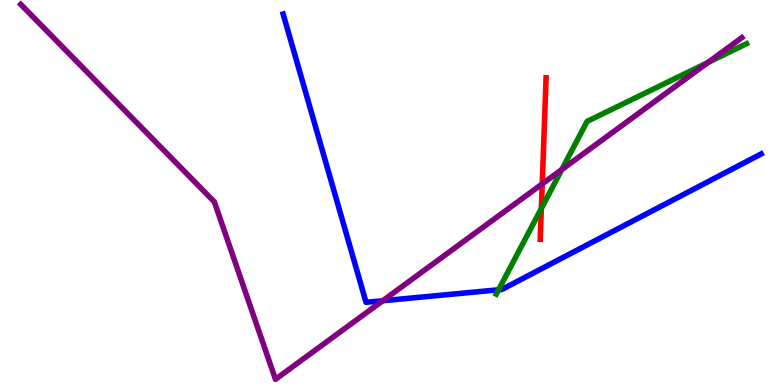[{'lines': ['blue', 'red'], 'intersections': []}, {'lines': ['green', 'red'], 'intersections': [{'x': 6.99, 'y': 4.59}]}, {'lines': ['purple', 'red'], 'intersections': [{'x': 7.0, 'y': 5.22}]}, {'lines': ['blue', 'green'], 'intersections': [{'x': 6.43, 'y': 2.47}]}, {'lines': ['blue', 'purple'], 'intersections': [{'x': 4.94, 'y': 2.19}]}, {'lines': ['green', 'purple'], 'intersections': [{'x': 7.25, 'y': 5.6}, {'x': 9.13, 'y': 8.38}]}]